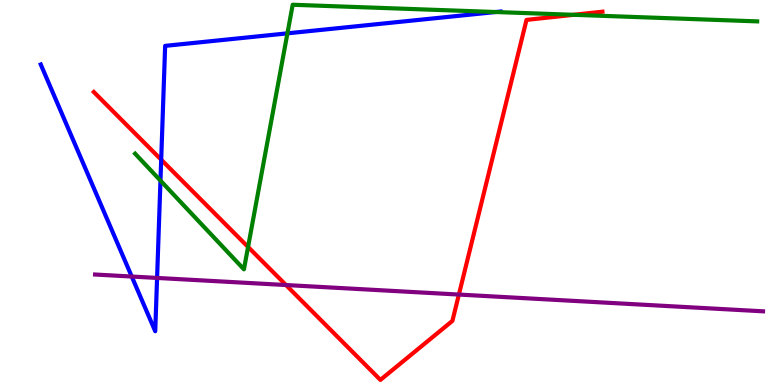[{'lines': ['blue', 'red'], 'intersections': [{'x': 2.08, 'y': 5.85}]}, {'lines': ['green', 'red'], 'intersections': [{'x': 3.2, 'y': 3.59}, {'x': 7.4, 'y': 9.62}]}, {'lines': ['purple', 'red'], 'intersections': [{'x': 3.69, 'y': 2.6}, {'x': 5.92, 'y': 2.35}]}, {'lines': ['blue', 'green'], 'intersections': [{'x': 2.07, 'y': 5.31}, {'x': 3.71, 'y': 9.13}, {'x': 6.4, 'y': 9.69}]}, {'lines': ['blue', 'purple'], 'intersections': [{'x': 1.7, 'y': 2.82}, {'x': 2.03, 'y': 2.78}]}, {'lines': ['green', 'purple'], 'intersections': []}]